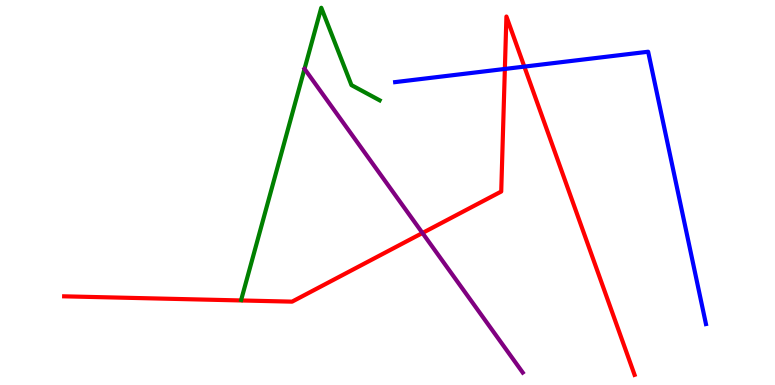[{'lines': ['blue', 'red'], 'intersections': [{'x': 6.51, 'y': 8.21}, {'x': 6.77, 'y': 8.27}]}, {'lines': ['green', 'red'], 'intersections': []}, {'lines': ['purple', 'red'], 'intersections': [{'x': 5.45, 'y': 3.95}]}, {'lines': ['blue', 'green'], 'intersections': []}, {'lines': ['blue', 'purple'], 'intersections': []}, {'lines': ['green', 'purple'], 'intersections': []}]